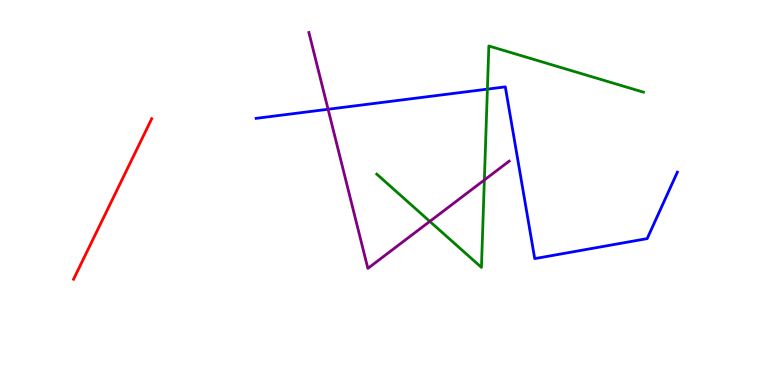[{'lines': ['blue', 'red'], 'intersections': []}, {'lines': ['green', 'red'], 'intersections': []}, {'lines': ['purple', 'red'], 'intersections': []}, {'lines': ['blue', 'green'], 'intersections': [{'x': 6.29, 'y': 7.68}]}, {'lines': ['blue', 'purple'], 'intersections': [{'x': 4.23, 'y': 7.16}]}, {'lines': ['green', 'purple'], 'intersections': [{'x': 5.55, 'y': 4.25}, {'x': 6.25, 'y': 5.32}]}]